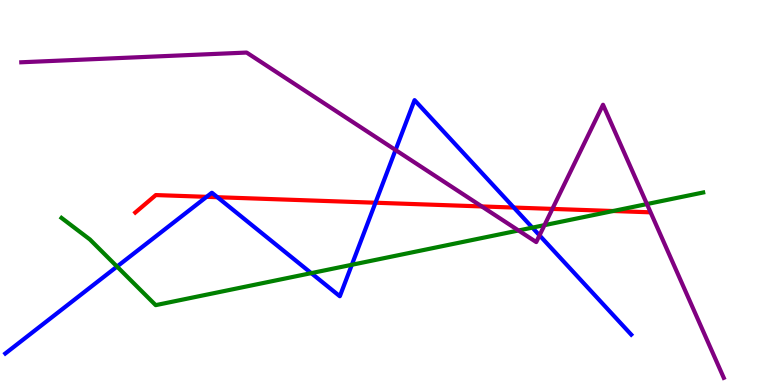[{'lines': ['blue', 'red'], 'intersections': [{'x': 2.67, 'y': 4.89}, {'x': 2.81, 'y': 4.88}, {'x': 4.84, 'y': 4.73}, {'x': 6.63, 'y': 4.61}]}, {'lines': ['green', 'red'], 'intersections': [{'x': 7.91, 'y': 4.52}]}, {'lines': ['purple', 'red'], 'intersections': [{'x': 6.22, 'y': 4.64}, {'x': 7.13, 'y': 4.57}]}, {'lines': ['blue', 'green'], 'intersections': [{'x': 1.51, 'y': 3.08}, {'x': 4.02, 'y': 2.91}, {'x': 4.54, 'y': 3.12}, {'x': 6.87, 'y': 4.09}]}, {'lines': ['blue', 'purple'], 'intersections': [{'x': 5.1, 'y': 6.1}, {'x': 6.96, 'y': 3.89}]}, {'lines': ['green', 'purple'], 'intersections': [{'x': 6.69, 'y': 4.01}, {'x': 7.03, 'y': 4.15}, {'x': 8.35, 'y': 4.7}]}]